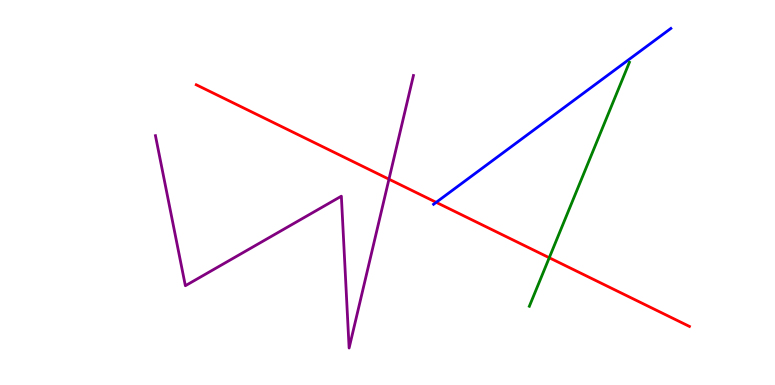[{'lines': ['blue', 'red'], 'intersections': [{'x': 5.63, 'y': 4.74}]}, {'lines': ['green', 'red'], 'intersections': [{'x': 7.09, 'y': 3.31}]}, {'lines': ['purple', 'red'], 'intersections': [{'x': 5.02, 'y': 5.35}]}, {'lines': ['blue', 'green'], 'intersections': []}, {'lines': ['blue', 'purple'], 'intersections': []}, {'lines': ['green', 'purple'], 'intersections': []}]